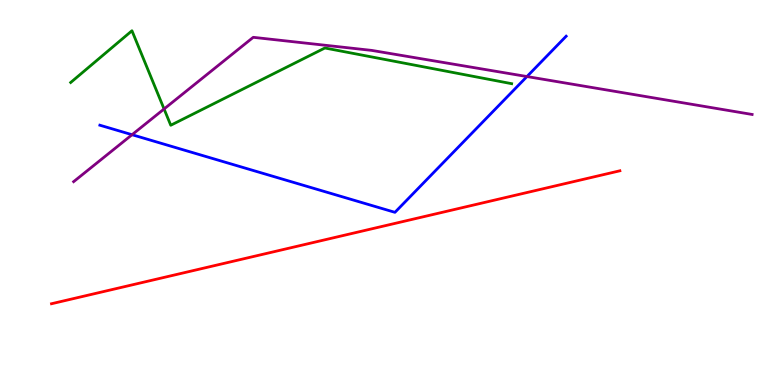[{'lines': ['blue', 'red'], 'intersections': []}, {'lines': ['green', 'red'], 'intersections': []}, {'lines': ['purple', 'red'], 'intersections': []}, {'lines': ['blue', 'green'], 'intersections': []}, {'lines': ['blue', 'purple'], 'intersections': [{'x': 1.7, 'y': 6.5}, {'x': 6.8, 'y': 8.01}]}, {'lines': ['green', 'purple'], 'intersections': [{'x': 2.12, 'y': 7.17}]}]